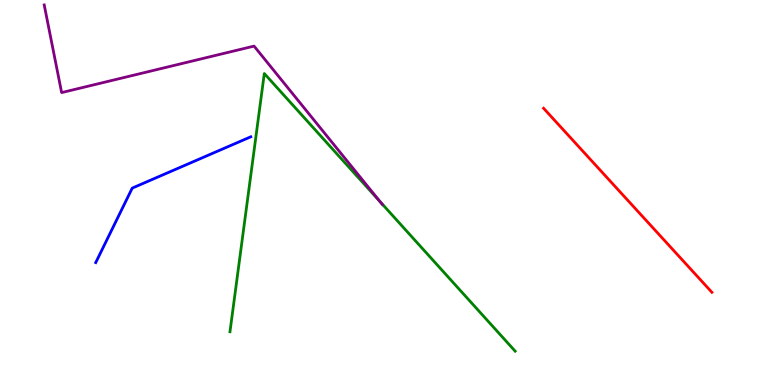[{'lines': ['blue', 'red'], 'intersections': []}, {'lines': ['green', 'red'], 'intersections': []}, {'lines': ['purple', 'red'], 'intersections': []}, {'lines': ['blue', 'green'], 'intersections': []}, {'lines': ['blue', 'purple'], 'intersections': []}, {'lines': ['green', 'purple'], 'intersections': [{'x': 4.9, 'y': 4.77}]}]